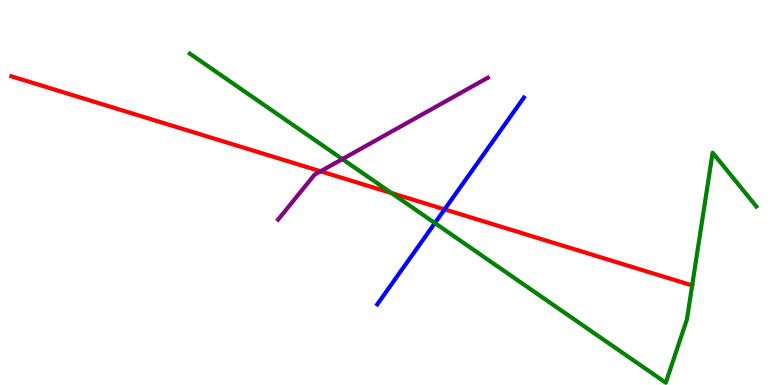[{'lines': ['blue', 'red'], 'intersections': [{'x': 5.74, 'y': 4.56}]}, {'lines': ['green', 'red'], 'intersections': [{'x': 5.05, 'y': 4.99}, {'x': 8.93, 'y': 2.59}]}, {'lines': ['purple', 'red'], 'intersections': [{'x': 4.14, 'y': 5.55}]}, {'lines': ['blue', 'green'], 'intersections': [{'x': 5.61, 'y': 4.21}]}, {'lines': ['blue', 'purple'], 'intersections': []}, {'lines': ['green', 'purple'], 'intersections': [{'x': 4.42, 'y': 5.87}]}]